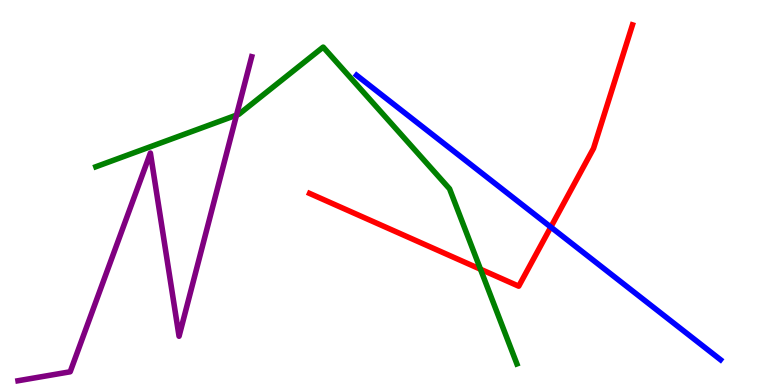[{'lines': ['blue', 'red'], 'intersections': [{'x': 7.11, 'y': 4.1}]}, {'lines': ['green', 'red'], 'intersections': [{'x': 6.2, 'y': 3.01}]}, {'lines': ['purple', 'red'], 'intersections': []}, {'lines': ['blue', 'green'], 'intersections': []}, {'lines': ['blue', 'purple'], 'intersections': []}, {'lines': ['green', 'purple'], 'intersections': [{'x': 3.05, 'y': 7.01}]}]